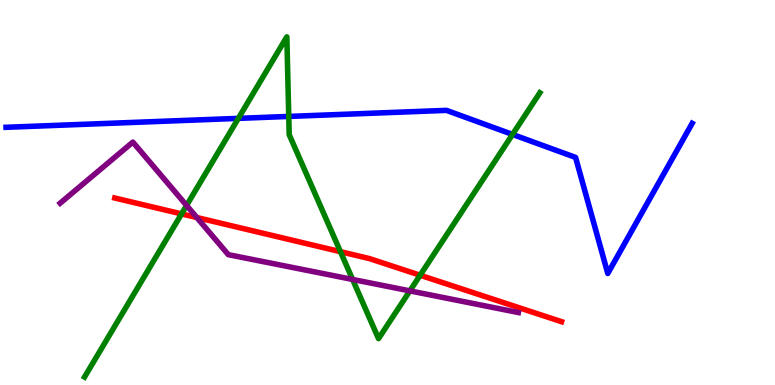[{'lines': ['blue', 'red'], 'intersections': []}, {'lines': ['green', 'red'], 'intersections': [{'x': 2.34, 'y': 4.44}, {'x': 4.39, 'y': 3.46}, {'x': 5.42, 'y': 2.85}]}, {'lines': ['purple', 'red'], 'intersections': [{'x': 2.54, 'y': 4.35}]}, {'lines': ['blue', 'green'], 'intersections': [{'x': 3.08, 'y': 6.93}, {'x': 3.73, 'y': 6.98}, {'x': 6.61, 'y': 6.51}]}, {'lines': ['blue', 'purple'], 'intersections': []}, {'lines': ['green', 'purple'], 'intersections': [{'x': 2.41, 'y': 4.66}, {'x': 4.55, 'y': 2.74}, {'x': 5.29, 'y': 2.44}]}]